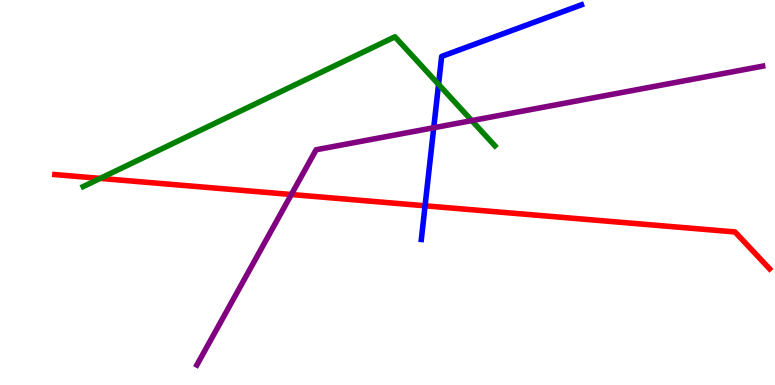[{'lines': ['blue', 'red'], 'intersections': [{'x': 5.48, 'y': 4.65}]}, {'lines': ['green', 'red'], 'intersections': [{'x': 1.29, 'y': 5.37}]}, {'lines': ['purple', 'red'], 'intersections': [{'x': 3.76, 'y': 4.95}]}, {'lines': ['blue', 'green'], 'intersections': [{'x': 5.66, 'y': 7.81}]}, {'lines': ['blue', 'purple'], 'intersections': [{'x': 5.6, 'y': 6.68}]}, {'lines': ['green', 'purple'], 'intersections': [{'x': 6.09, 'y': 6.87}]}]